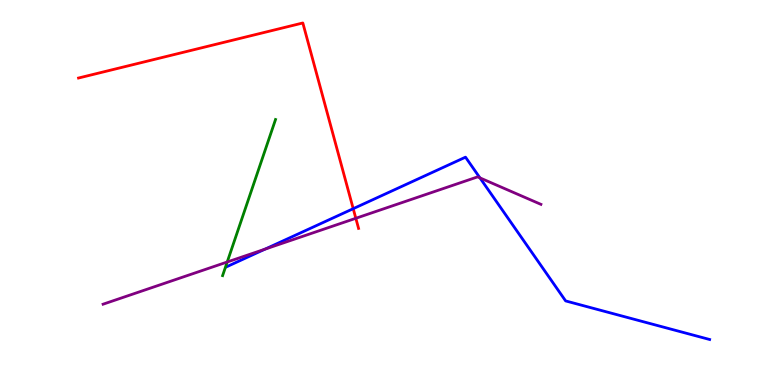[{'lines': ['blue', 'red'], 'intersections': [{'x': 4.56, 'y': 4.58}]}, {'lines': ['green', 'red'], 'intersections': []}, {'lines': ['purple', 'red'], 'intersections': [{'x': 4.59, 'y': 4.33}]}, {'lines': ['blue', 'green'], 'intersections': []}, {'lines': ['blue', 'purple'], 'intersections': [{'x': 3.42, 'y': 3.53}, {'x': 6.19, 'y': 5.38}]}, {'lines': ['green', 'purple'], 'intersections': [{'x': 2.93, 'y': 3.19}]}]